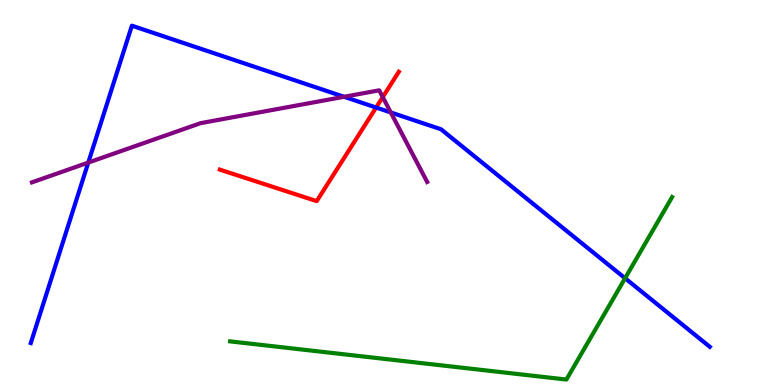[{'lines': ['blue', 'red'], 'intersections': [{'x': 4.85, 'y': 7.21}]}, {'lines': ['green', 'red'], 'intersections': []}, {'lines': ['purple', 'red'], 'intersections': [{'x': 4.94, 'y': 7.48}]}, {'lines': ['blue', 'green'], 'intersections': [{'x': 8.07, 'y': 2.77}]}, {'lines': ['blue', 'purple'], 'intersections': [{'x': 1.14, 'y': 5.78}, {'x': 4.44, 'y': 7.49}, {'x': 5.04, 'y': 7.08}]}, {'lines': ['green', 'purple'], 'intersections': []}]